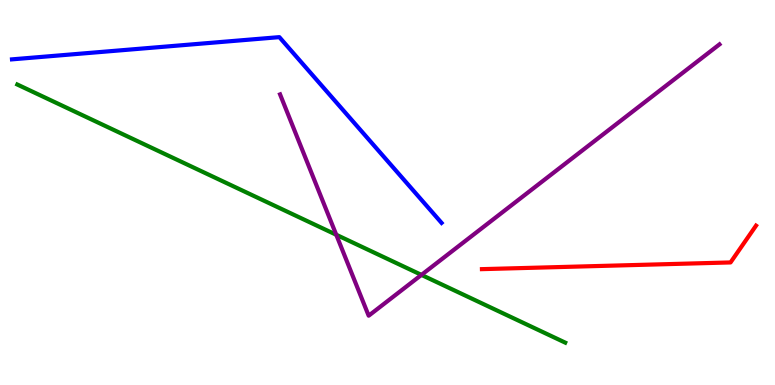[{'lines': ['blue', 'red'], 'intersections': []}, {'lines': ['green', 'red'], 'intersections': []}, {'lines': ['purple', 'red'], 'intersections': []}, {'lines': ['blue', 'green'], 'intersections': []}, {'lines': ['blue', 'purple'], 'intersections': []}, {'lines': ['green', 'purple'], 'intersections': [{'x': 4.34, 'y': 3.9}, {'x': 5.44, 'y': 2.86}]}]